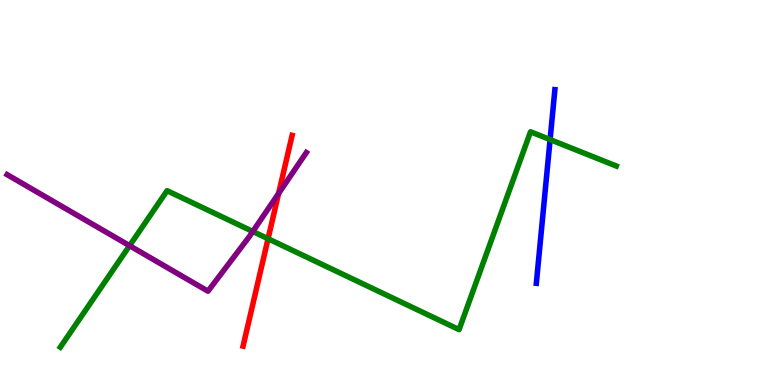[{'lines': ['blue', 'red'], 'intersections': []}, {'lines': ['green', 'red'], 'intersections': [{'x': 3.46, 'y': 3.8}]}, {'lines': ['purple', 'red'], 'intersections': [{'x': 3.59, 'y': 4.98}]}, {'lines': ['blue', 'green'], 'intersections': [{'x': 7.1, 'y': 6.37}]}, {'lines': ['blue', 'purple'], 'intersections': []}, {'lines': ['green', 'purple'], 'intersections': [{'x': 1.67, 'y': 3.62}, {'x': 3.26, 'y': 3.99}]}]